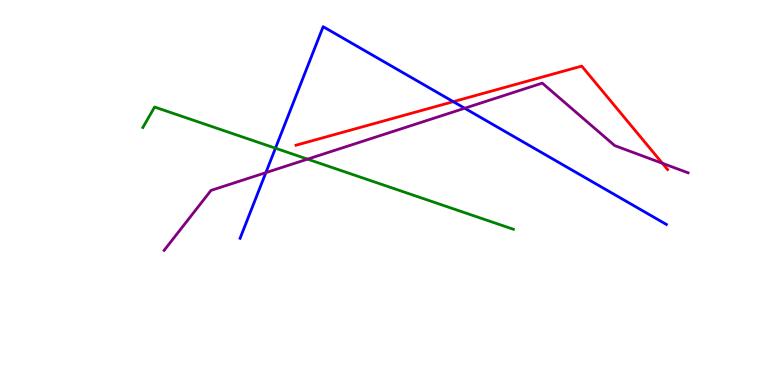[{'lines': ['blue', 'red'], 'intersections': [{'x': 5.85, 'y': 7.36}]}, {'lines': ['green', 'red'], 'intersections': []}, {'lines': ['purple', 'red'], 'intersections': [{'x': 8.55, 'y': 5.76}]}, {'lines': ['blue', 'green'], 'intersections': [{'x': 3.55, 'y': 6.15}]}, {'lines': ['blue', 'purple'], 'intersections': [{'x': 3.43, 'y': 5.52}, {'x': 6.0, 'y': 7.19}]}, {'lines': ['green', 'purple'], 'intersections': [{'x': 3.97, 'y': 5.87}]}]